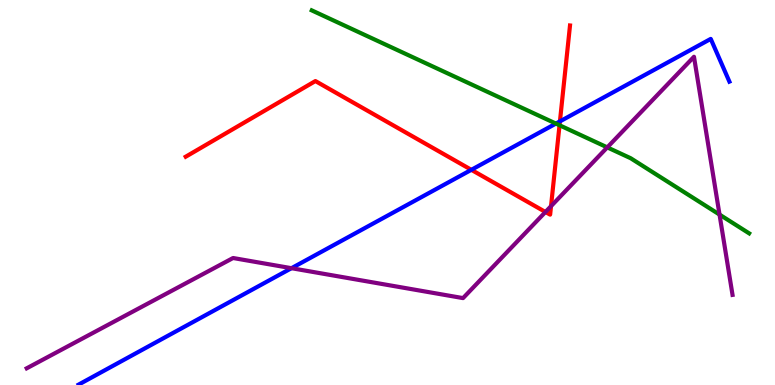[{'lines': ['blue', 'red'], 'intersections': [{'x': 6.08, 'y': 5.59}, {'x': 7.22, 'y': 6.85}]}, {'lines': ['green', 'red'], 'intersections': [{'x': 7.22, 'y': 6.75}]}, {'lines': ['purple', 'red'], 'intersections': [{'x': 7.04, 'y': 4.49}, {'x': 7.11, 'y': 4.65}]}, {'lines': ['blue', 'green'], 'intersections': [{'x': 7.17, 'y': 6.79}]}, {'lines': ['blue', 'purple'], 'intersections': [{'x': 3.76, 'y': 3.03}]}, {'lines': ['green', 'purple'], 'intersections': [{'x': 7.84, 'y': 6.17}, {'x': 9.28, 'y': 4.43}]}]